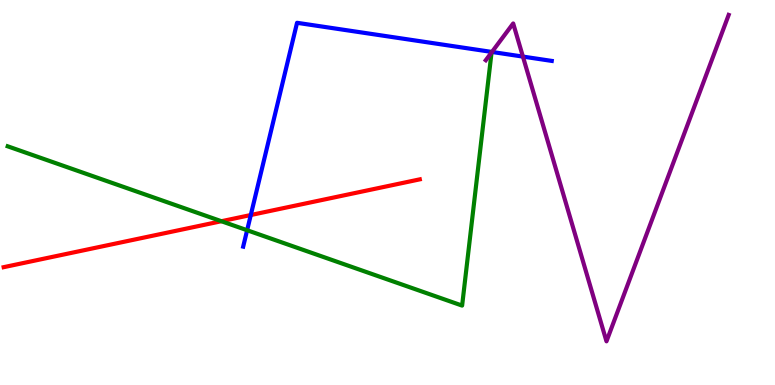[{'lines': ['blue', 'red'], 'intersections': [{'x': 3.24, 'y': 4.42}]}, {'lines': ['green', 'red'], 'intersections': [{'x': 2.86, 'y': 4.25}]}, {'lines': ['purple', 'red'], 'intersections': []}, {'lines': ['blue', 'green'], 'intersections': [{'x': 3.19, 'y': 4.02}]}, {'lines': ['blue', 'purple'], 'intersections': [{'x': 6.35, 'y': 8.65}, {'x': 6.75, 'y': 8.53}]}, {'lines': ['green', 'purple'], 'intersections': [{'x': 6.34, 'y': 8.64}]}]